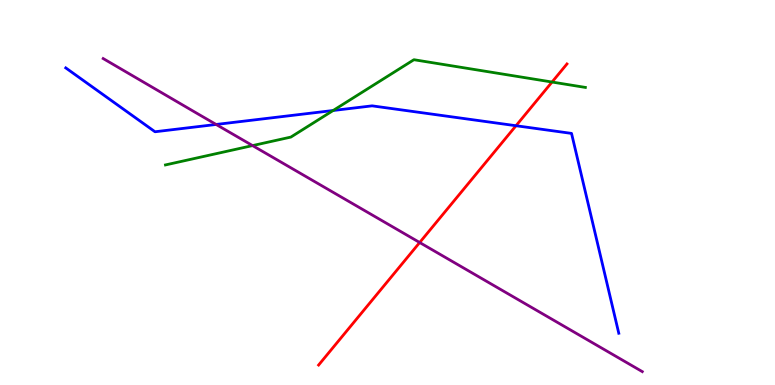[{'lines': ['blue', 'red'], 'intersections': [{'x': 6.66, 'y': 6.73}]}, {'lines': ['green', 'red'], 'intersections': [{'x': 7.12, 'y': 7.87}]}, {'lines': ['purple', 'red'], 'intersections': [{'x': 5.42, 'y': 3.7}]}, {'lines': ['blue', 'green'], 'intersections': [{'x': 4.3, 'y': 7.13}]}, {'lines': ['blue', 'purple'], 'intersections': [{'x': 2.79, 'y': 6.77}]}, {'lines': ['green', 'purple'], 'intersections': [{'x': 3.26, 'y': 6.22}]}]